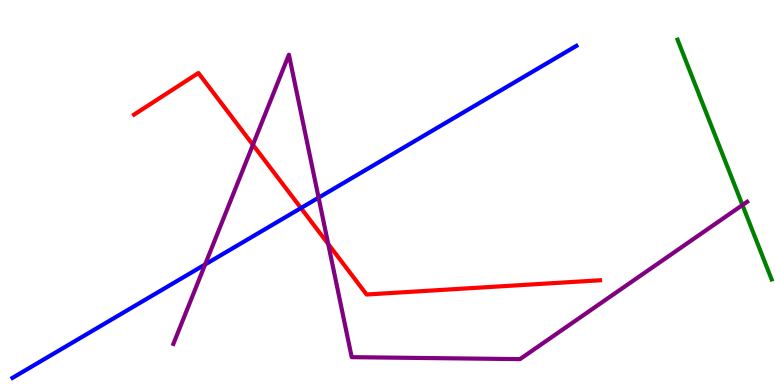[{'lines': ['blue', 'red'], 'intersections': [{'x': 3.88, 'y': 4.6}]}, {'lines': ['green', 'red'], 'intersections': []}, {'lines': ['purple', 'red'], 'intersections': [{'x': 3.26, 'y': 6.24}, {'x': 4.23, 'y': 3.66}]}, {'lines': ['blue', 'green'], 'intersections': []}, {'lines': ['blue', 'purple'], 'intersections': [{'x': 2.65, 'y': 3.13}, {'x': 4.11, 'y': 4.87}]}, {'lines': ['green', 'purple'], 'intersections': [{'x': 9.58, 'y': 4.67}]}]